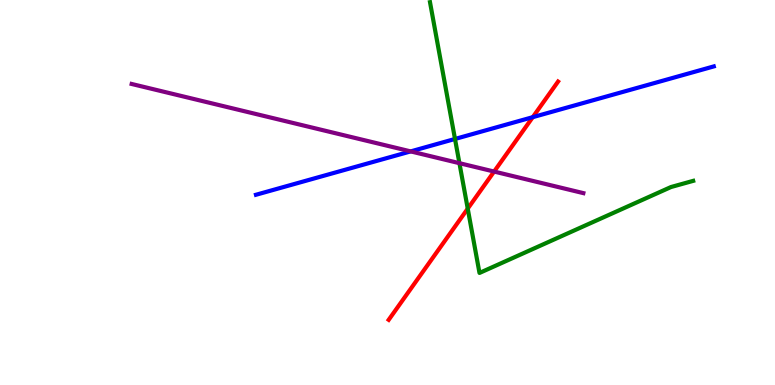[{'lines': ['blue', 'red'], 'intersections': [{'x': 6.87, 'y': 6.96}]}, {'lines': ['green', 'red'], 'intersections': [{'x': 6.04, 'y': 4.58}]}, {'lines': ['purple', 'red'], 'intersections': [{'x': 6.38, 'y': 5.54}]}, {'lines': ['blue', 'green'], 'intersections': [{'x': 5.87, 'y': 6.39}]}, {'lines': ['blue', 'purple'], 'intersections': [{'x': 5.3, 'y': 6.07}]}, {'lines': ['green', 'purple'], 'intersections': [{'x': 5.93, 'y': 5.76}]}]